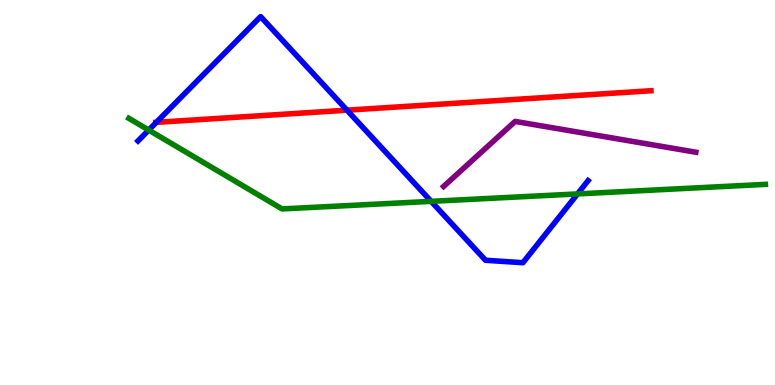[{'lines': ['blue', 'red'], 'intersections': [{'x': 2.02, 'y': 6.82}, {'x': 4.48, 'y': 7.14}]}, {'lines': ['green', 'red'], 'intersections': []}, {'lines': ['purple', 'red'], 'intersections': []}, {'lines': ['blue', 'green'], 'intersections': [{'x': 1.92, 'y': 6.62}, {'x': 5.56, 'y': 4.77}, {'x': 7.45, 'y': 4.96}]}, {'lines': ['blue', 'purple'], 'intersections': []}, {'lines': ['green', 'purple'], 'intersections': []}]